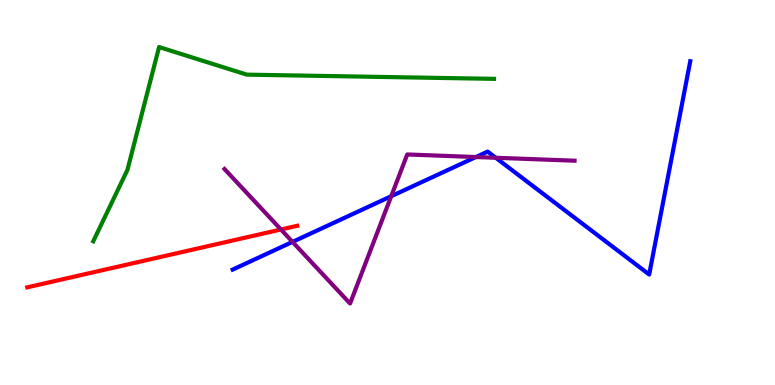[{'lines': ['blue', 'red'], 'intersections': []}, {'lines': ['green', 'red'], 'intersections': []}, {'lines': ['purple', 'red'], 'intersections': [{'x': 3.63, 'y': 4.04}]}, {'lines': ['blue', 'green'], 'intersections': []}, {'lines': ['blue', 'purple'], 'intersections': [{'x': 3.77, 'y': 3.72}, {'x': 5.05, 'y': 4.9}, {'x': 6.14, 'y': 5.92}, {'x': 6.4, 'y': 5.9}]}, {'lines': ['green', 'purple'], 'intersections': []}]